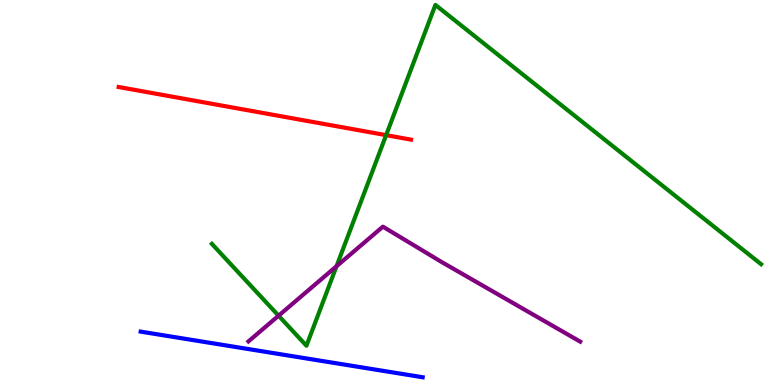[{'lines': ['blue', 'red'], 'intersections': []}, {'lines': ['green', 'red'], 'intersections': [{'x': 4.98, 'y': 6.49}]}, {'lines': ['purple', 'red'], 'intersections': []}, {'lines': ['blue', 'green'], 'intersections': []}, {'lines': ['blue', 'purple'], 'intersections': []}, {'lines': ['green', 'purple'], 'intersections': [{'x': 3.59, 'y': 1.8}, {'x': 4.34, 'y': 3.08}]}]